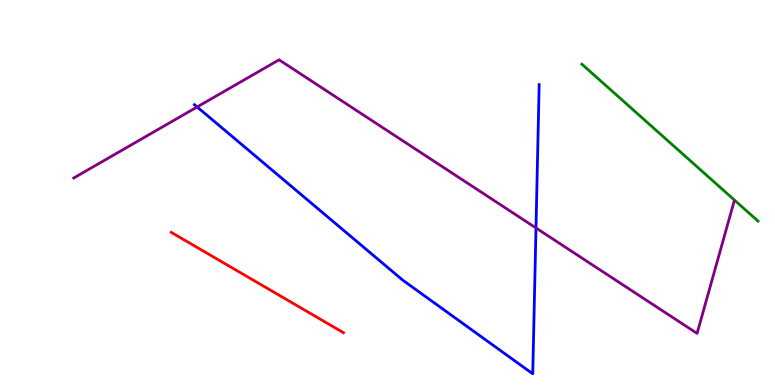[{'lines': ['blue', 'red'], 'intersections': []}, {'lines': ['green', 'red'], 'intersections': []}, {'lines': ['purple', 'red'], 'intersections': []}, {'lines': ['blue', 'green'], 'intersections': []}, {'lines': ['blue', 'purple'], 'intersections': [{'x': 2.54, 'y': 7.22}, {'x': 6.92, 'y': 4.08}]}, {'lines': ['green', 'purple'], 'intersections': []}]